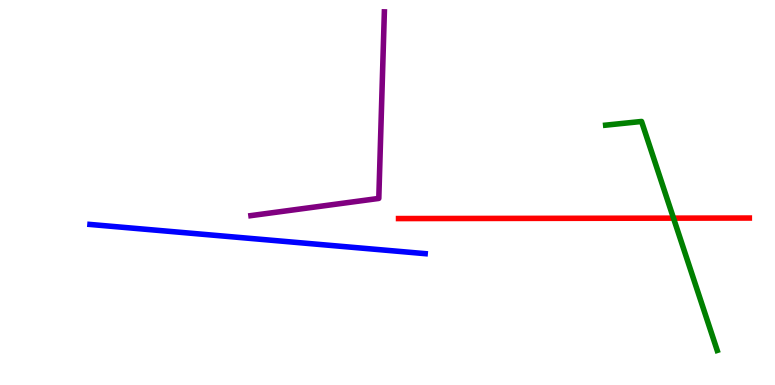[{'lines': ['blue', 'red'], 'intersections': []}, {'lines': ['green', 'red'], 'intersections': [{'x': 8.69, 'y': 4.33}]}, {'lines': ['purple', 'red'], 'intersections': []}, {'lines': ['blue', 'green'], 'intersections': []}, {'lines': ['blue', 'purple'], 'intersections': []}, {'lines': ['green', 'purple'], 'intersections': []}]